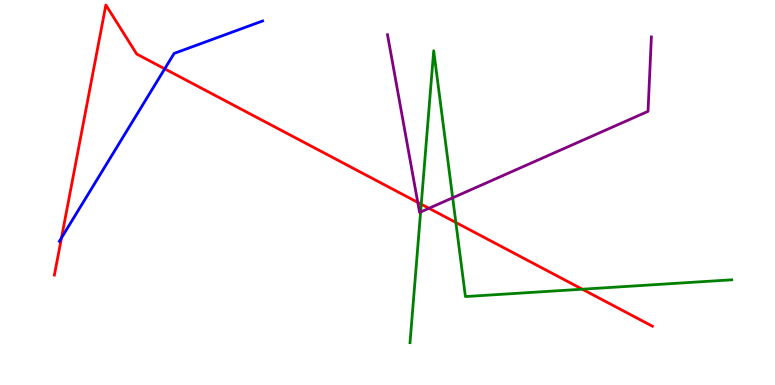[{'lines': ['blue', 'red'], 'intersections': [{'x': 0.793, 'y': 3.82}, {'x': 2.13, 'y': 8.21}]}, {'lines': ['green', 'red'], 'intersections': [{'x': 5.44, 'y': 4.7}, {'x': 5.88, 'y': 4.22}, {'x': 7.51, 'y': 2.49}]}, {'lines': ['purple', 'red'], 'intersections': [{'x': 5.39, 'y': 4.74}, {'x': 5.54, 'y': 4.59}]}, {'lines': ['blue', 'green'], 'intersections': []}, {'lines': ['blue', 'purple'], 'intersections': []}, {'lines': ['green', 'purple'], 'intersections': [{'x': 5.43, 'y': 4.49}, {'x': 5.84, 'y': 4.86}]}]